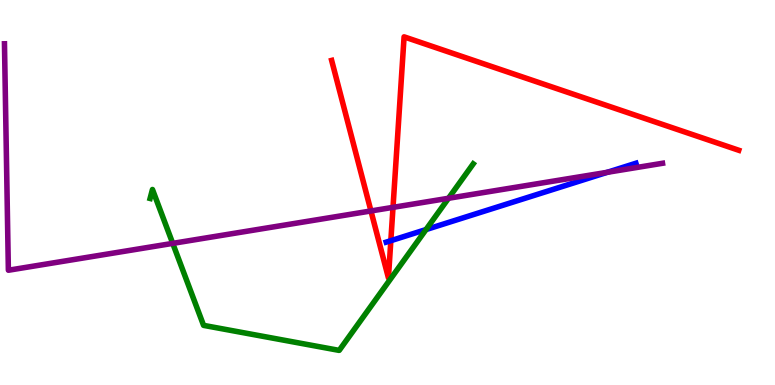[{'lines': ['blue', 'red'], 'intersections': [{'x': 5.04, 'y': 3.75}]}, {'lines': ['green', 'red'], 'intersections': []}, {'lines': ['purple', 'red'], 'intersections': [{'x': 4.79, 'y': 4.52}, {'x': 5.07, 'y': 4.61}]}, {'lines': ['blue', 'green'], 'intersections': [{'x': 5.5, 'y': 4.04}]}, {'lines': ['blue', 'purple'], 'intersections': [{'x': 7.84, 'y': 5.52}]}, {'lines': ['green', 'purple'], 'intersections': [{'x': 2.23, 'y': 3.68}, {'x': 5.79, 'y': 4.85}]}]